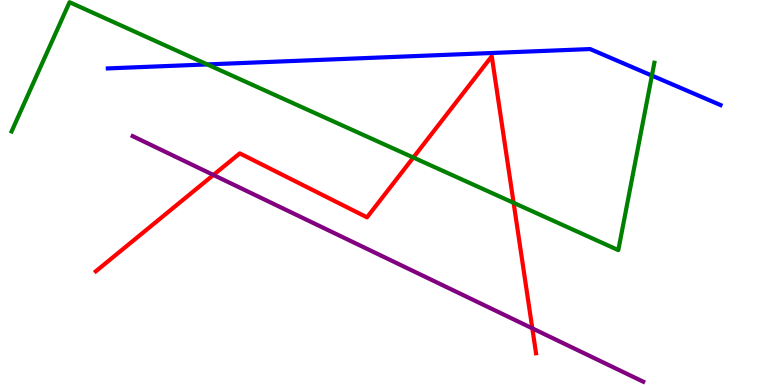[{'lines': ['blue', 'red'], 'intersections': []}, {'lines': ['green', 'red'], 'intersections': [{'x': 5.33, 'y': 5.91}, {'x': 6.63, 'y': 4.73}]}, {'lines': ['purple', 'red'], 'intersections': [{'x': 2.75, 'y': 5.46}, {'x': 6.87, 'y': 1.47}]}, {'lines': ['blue', 'green'], 'intersections': [{'x': 2.67, 'y': 8.33}, {'x': 8.41, 'y': 8.04}]}, {'lines': ['blue', 'purple'], 'intersections': []}, {'lines': ['green', 'purple'], 'intersections': []}]